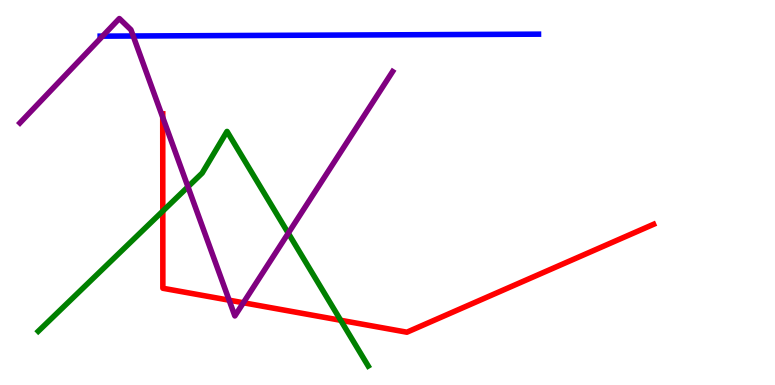[{'lines': ['blue', 'red'], 'intersections': []}, {'lines': ['green', 'red'], 'intersections': [{'x': 2.1, 'y': 4.52}, {'x': 4.4, 'y': 1.68}]}, {'lines': ['purple', 'red'], 'intersections': [{'x': 2.1, 'y': 6.95}, {'x': 2.96, 'y': 2.2}, {'x': 3.14, 'y': 2.14}]}, {'lines': ['blue', 'green'], 'intersections': []}, {'lines': ['blue', 'purple'], 'intersections': [{'x': 1.32, 'y': 9.06}, {'x': 1.72, 'y': 9.07}]}, {'lines': ['green', 'purple'], 'intersections': [{'x': 2.43, 'y': 5.15}, {'x': 3.72, 'y': 3.94}]}]